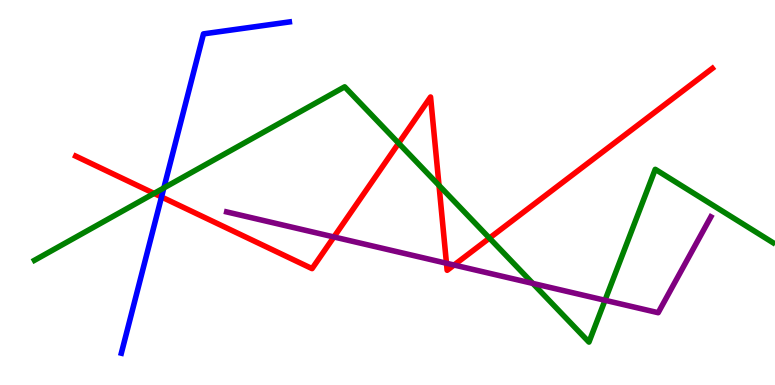[{'lines': ['blue', 'red'], 'intersections': [{'x': 2.08, 'y': 4.88}]}, {'lines': ['green', 'red'], 'intersections': [{'x': 1.99, 'y': 4.98}, {'x': 5.14, 'y': 6.28}, {'x': 5.66, 'y': 5.18}, {'x': 6.32, 'y': 3.82}]}, {'lines': ['purple', 'red'], 'intersections': [{'x': 4.31, 'y': 3.85}, {'x': 5.76, 'y': 3.16}, {'x': 5.86, 'y': 3.12}]}, {'lines': ['blue', 'green'], 'intersections': [{'x': 2.11, 'y': 5.12}]}, {'lines': ['blue', 'purple'], 'intersections': []}, {'lines': ['green', 'purple'], 'intersections': [{'x': 6.88, 'y': 2.64}, {'x': 7.81, 'y': 2.2}]}]